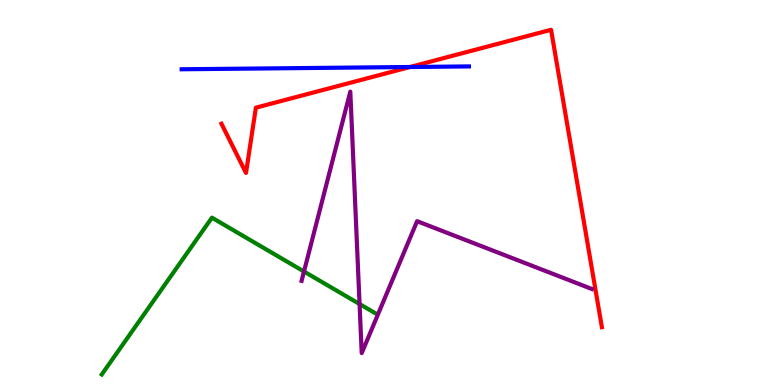[{'lines': ['blue', 'red'], 'intersections': [{'x': 5.29, 'y': 8.26}]}, {'lines': ['green', 'red'], 'intersections': []}, {'lines': ['purple', 'red'], 'intersections': []}, {'lines': ['blue', 'green'], 'intersections': []}, {'lines': ['blue', 'purple'], 'intersections': []}, {'lines': ['green', 'purple'], 'intersections': [{'x': 3.92, 'y': 2.95}, {'x': 4.64, 'y': 2.1}]}]